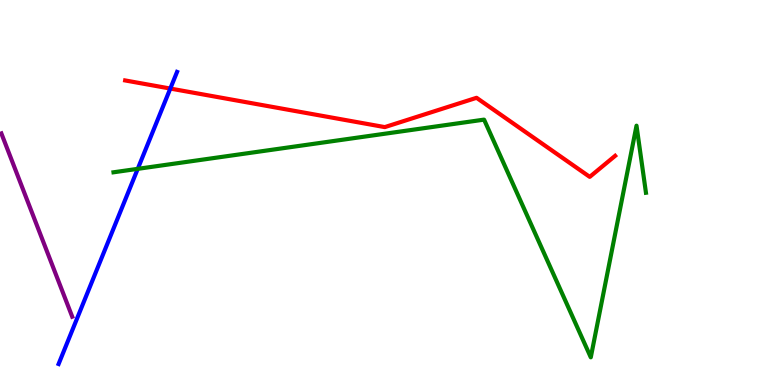[{'lines': ['blue', 'red'], 'intersections': [{'x': 2.2, 'y': 7.7}]}, {'lines': ['green', 'red'], 'intersections': []}, {'lines': ['purple', 'red'], 'intersections': []}, {'lines': ['blue', 'green'], 'intersections': [{'x': 1.78, 'y': 5.61}]}, {'lines': ['blue', 'purple'], 'intersections': []}, {'lines': ['green', 'purple'], 'intersections': []}]